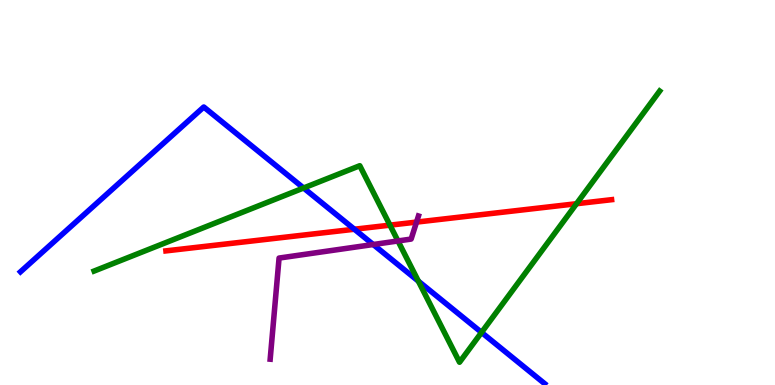[{'lines': ['blue', 'red'], 'intersections': [{'x': 4.57, 'y': 4.05}]}, {'lines': ['green', 'red'], 'intersections': [{'x': 5.03, 'y': 4.15}, {'x': 7.44, 'y': 4.71}]}, {'lines': ['purple', 'red'], 'intersections': [{'x': 5.37, 'y': 4.23}]}, {'lines': ['blue', 'green'], 'intersections': [{'x': 3.92, 'y': 5.12}, {'x': 5.4, 'y': 2.7}, {'x': 6.21, 'y': 1.37}]}, {'lines': ['blue', 'purple'], 'intersections': [{'x': 4.82, 'y': 3.65}]}, {'lines': ['green', 'purple'], 'intersections': [{'x': 5.14, 'y': 3.74}]}]